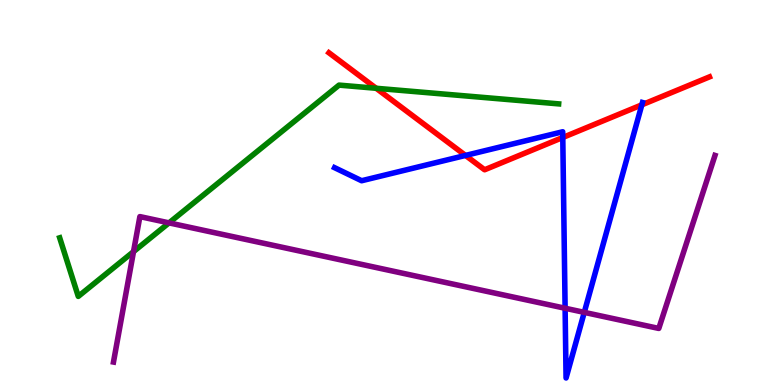[{'lines': ['blue', 'red'], 'intersections': [{'x': 6.01, 'y': 5.96}, {'x': 7.26, 'y': 6.43}, {'x': 8.28, 'y': 7.28}]}, {'lines': ['green', 'red'], 'intersections': [{'x': 4.85, 'y': 7.71}]}, {'lines': ['purple', 'red'], 'intersections': []}, {'lines': ['blue', 'green'], 'intersections': []}, {'lines': ['blue', 'purple'], 'intersections': [{'x': 7.29, 'y': 1.99}, {'x': 7.54, 'y': 1.89}]}, {'lines': ['green', 'purple'], 'intersections': [{'x': 1.72, 'y': 3.46}, {'x': 2.18, 'y': 4.21}]}]